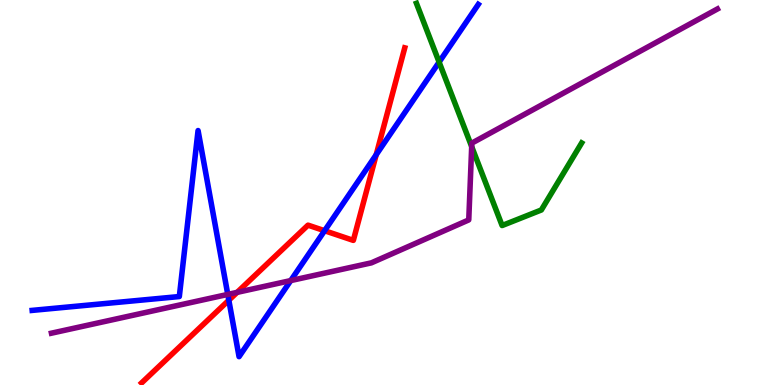[{'lines': ['blue', 'red'], 'intersections': [{'x': 2.95, 'y': 2.2}, {'x': 4.19, 'y': 4.01}, {'x': 4.85, 'y': 5.98}]}, {'lines': ['green', 'red'], 'intersections': []}, {'lines': ['purple', 'red'], 'intersections': [{'x': 3.06, 'y': 2.41}]}, {'lines': ['blue', 'green'], 'intersections': [{'x': 5.67, 'y': 8.39}]}, {'lines': ['blue', 'purple'], 'intersections': [{'x': 2.94, 'y': 2.35}, {'x': 3.75, 'y': 2.71}]}, {'lines': ['green', 'purple'], 'intersections': [{'x': 6.09, 'y': 6.19}]}]